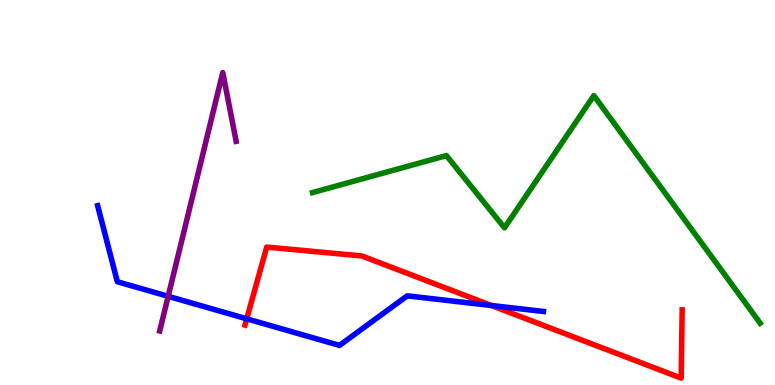[{'lines': ['blue', 'red'], 'intersections': [{'x': 3.18, 'y': 1.72}, {'x': 6.34, 'y': 2.06}]}, {'lines': ['green', 'red'], 'intersections': []}, {'lines': ['purple', 'red'], 'intersections': []}, {'lines': ['blue', 'green'], 'intersections': []}, {'lines': ['blue', 'purple'], 'intersections': [{'x': 2.17, 'y': 2.3}]}, {'lines': ['green', 'purple'], 'intersections': []}]